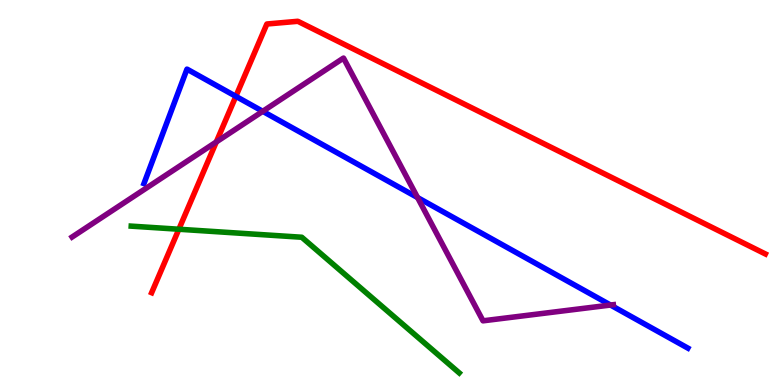[{'lines': ['blue', 'red'], 'intersections': [{'x': 3.04, 'y': 7.5}]}, {'lines': ['green', 'red'], 'intersections': [{'x': 2.31, 'y': 4.05}]}, {'lines': ['purple', 'red'], 'intersections': [{'x': 2.79, 'y': 6.31}]}, {'lines': ['blue', 'green'], 'intersections': []}, {'lines': ['blue', 'purple'], 'intersections': [{'x': 3.39, 'y': 7.11}, {'x': 5.39, 'y': 4.87}, {'x': 7.88, 'y': 2.08}]}, {'lines': ['green', 'purple'], 'intersections': []}]